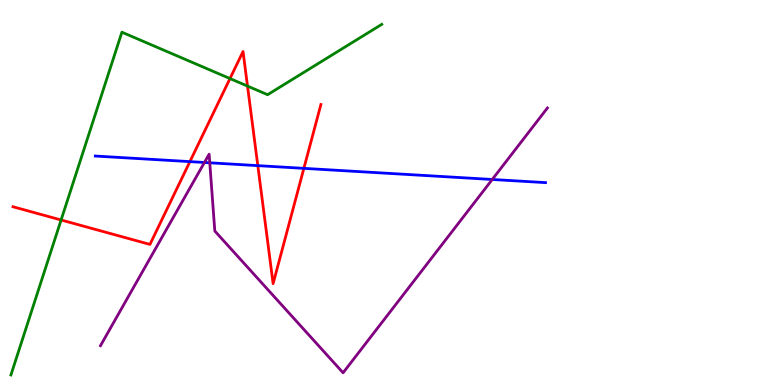[{'lines': ['blue', 'red'], 'intersections': [{'x': 2.45, 'y': 5.8}, {'x': 3.33, 'y': 5.7}, {'x': 3.92, 'y': 5.63}]}, {'lines': ['green', 'red'], 'intersections': [{'x': 0.788, 'y': 4.29}, {'x': 2.97, 'y': 7.96}, {'x': 3.19, 'y': 7.76}]}, {'lines': ['purple', 'red'], 'intersections': []}, {'lines': ['blue', 'green'], 'intersections': []}, {'lines': ['blue', 'purple'], 'intersections': [{'x': 2.64, 'y': 5.78}, {'x': 2.71, 'y': 5.77}, {'x': 6.35, 'y': 5.34}]}, {'lines': ['green', 'purple'], 'intersections': []}]